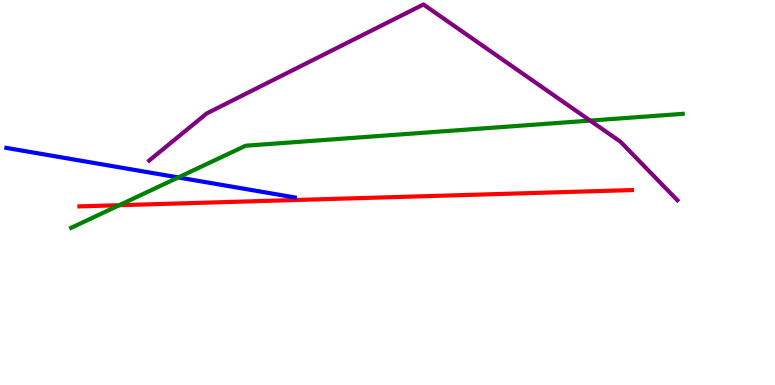[{'lines': ['blue', 'red'], 'intersections': []}, {'lines': ['green', 'red'], 'intersections': [{'x': 1.54, 'y': 4.67}]}, {'lines': ['purple', 'red'], 'intersections': []}, {'lines': ['blue', 'green'], 'intersections': [{'x': 2.3, 'y': 5.39}]}, {'lines': ['blue', 'purple'], 'intersections': []}, {'lines': ['green', 'purple'], 'intersections': [{'x': 7.61, 'y': 6.87}]}]